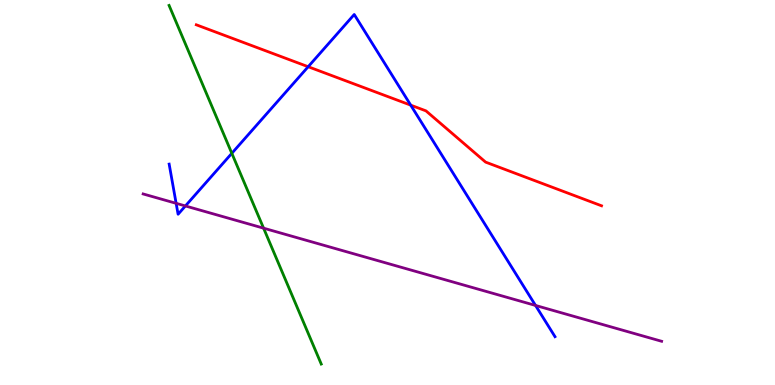[{'lines': ['blue', 'red'], 'intersections': [{'x': 3.98, 'y': 8.27}, {'x': 5.3, 'y': 7.27}]}, {'lines': ['green', 'red'], 'intersections': []}, {'lines': ['purple', 'red'], 'intersections': []}, {'lines': ['blue', 'green'], 'intersections': [{'x': 2.99, 'y': 6.02}]}, {'lines': ['blue', 'purple'], 'intersections': [{'x': 2.27, 'y': 4.72}, {'x': 2.39, 'y': 4.65}, {'x': 6.91, 'y': 2.07}]}, {'lines': ['green', 'purple'], 'intersections': [{'x': 3.4, 'y': 4.07}]}]